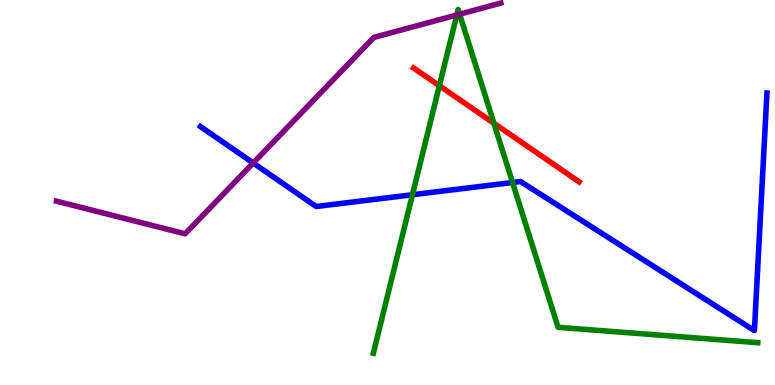[{'lines': ['blue', 'red'], 'intersections': []}, {'lines': ['green', 'red'], 'intersections': [{'x': 5.67, 'y': 7.77}, {'x': 6.37, 'y': 6.8}]}, {'lines': ['purple', 'red'], 'intersections': []}, {'lines': ['blue', 'green'], 'intersections': [{'x': 5.32, 'y': 4.94}, {'x': 6.61, 'y': 5.26}]}, {'lines': ['blue', 'purple'], 'intersections': [{'x': 3.27, 'y': 5.77}]}, {'lines': ['green', 'purple'], 'intersections': [{'x': 5.89, 'y': 9.61}, {'x': 5.93, 'y': 9.63}]}]